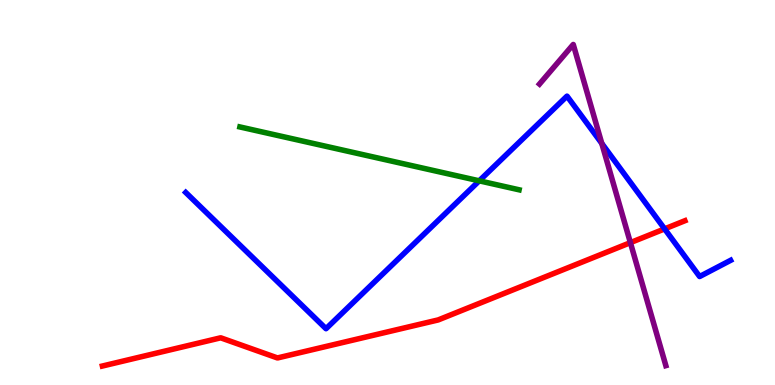[{'lines': ['blue', 'red'], 'intersections': [{'x': 8.58, 'y': 4.05}]}, {'lines': ['green', 'red'], 'intersections': []}, {'lines': ['purple', 'red'], 'intersections': [{'x': 8.13, 'y': 3.7}]}, {'lines': ['blue', 'green'], 'intersections': [{'x': 6.18, 'y': 5.3}]}, {'lines': ['blue', 'purple'], 'intersections': [{'x': 7.76, 'y': 6.27}]}, {'lines': ['green', 'purple'], 'intersections': []}]